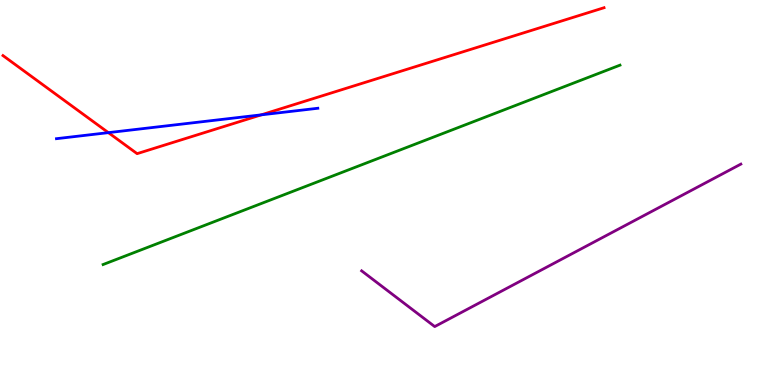[{'lines': ['blue', 'red'], 'intersections': [{'x': 1.4, 'y': 6.55}, {'x': 3.37, 'y': 7.02}]}, {'lines': ['green', 'red'], 'intersections': []}, {'lines': ['purple', 'red'], 'intersections': []}, {'lines': ['blue', 'green'], 'intersections': []}, {'lines': ['blue', 'purple'], 'intersections': []}, {'lines': ['green', 'purple'], 'intersections': []}]